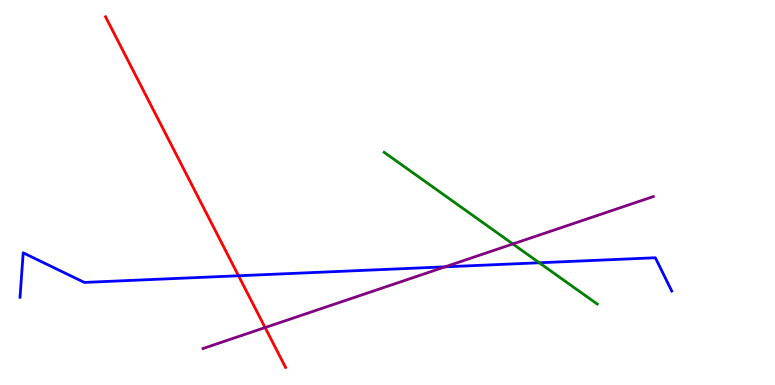[{'lines': ['blue', 'red'], 'intersections': [{'x': 3.08, 'y': 2.84}]}, {'lines': ['green', 'red'], 'intersections': []}, {'lines': ['purple', 'red'], 'intersections': [{'x': 3.42, 'y': 1.49}]}, {'lines': ['blue', 'green'], 'intersections': [{'x': 6.96, 'y': 3.17}]}, {'lines': ['blue', 'purple'], 'intersections': [{'x': 5.74, 'y': 3.07}]}, {'lines': ['green', 'purple'], 'intersections': [{'x': 6.62, 'y': 3.66}]}]